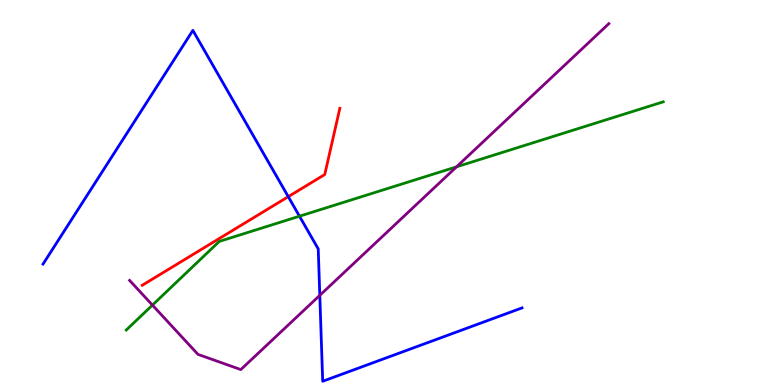[{'lines': ['blue', 'red'], 'intersections': [{'x': 3.72, 'y': 4.89}]}, {'lines': ['green', 'red'], 'intersections': []}, {'lines': ['purple', 'red'], 'intersections': []}, {'lines': ['blue', 'green'], 'intersections': [{'x': 3.86, 'y': 4.38}]}, {'lines': ['blue', 'purple'], 'intersections': [{'x': 4.13, 'y': 2.33}]}, {'lines': ['green', 'purple'], 'intersections': [{'x': 1.97, 'y': 2.08}, {'x': 5.89, 'y': 5.67}]}]